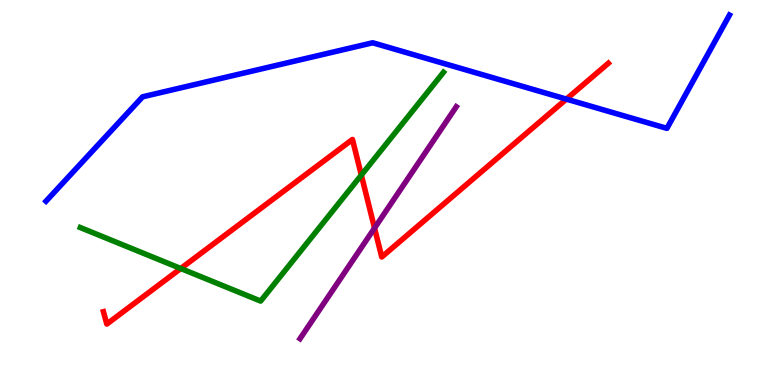[{'lines': ['blue', 'red'], 'intersections': [{'x': 7.31, 'y': 7.43}]}, {'lines': ['green', 'red'], 'intersections': [{'x': 2.33, 'y': 3.03}, {'x': 4.66, 'y': 5.45}]}, {'lines': ['purple', 'red'], 'intersections': [{'x': 4.83, 'y': 4.08}]}, {'lines': ['blue', 'green'], 'intersections': []}, {'lines': ['blue', 'purple'], 'intersections': []}, {'lines': ['green', 'purple'], 'intersections': []}]